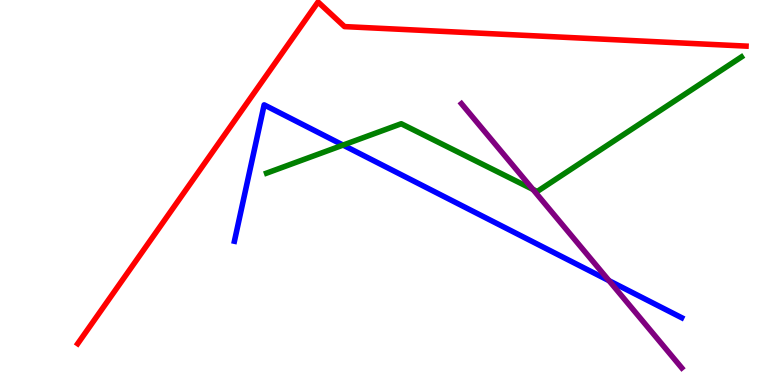[{'lines': ['blue', 'red'], 'intersections': []}, {'lines': ['green', 'red'], 'intersections': []}, {'lines': ['purple', 'red'], 'intersections': []}, {'lines': ['blue', 'green'], 'intersections': [{'x': 4.43, 'y': 6.23}]}, {'lines': ['blue', 'purple'], 'intersections': [{'x': 7.86, 'y': 2.71}]}, {'lines': ['green', 'purple'], 'intersections': [{'x': 6.88, 'y': 5.08}]}]